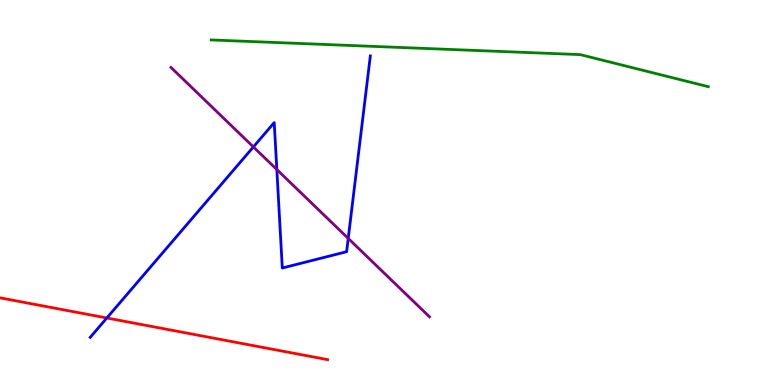[{'lines': ['blue', 'red'], 'intersections': [{'x': 1.38, 'y': 1.74}]}, {'lines': ['green', 'red'], 'intersections': []}, {'lines': ['purple', 'red'], 'intersections': []}, {'lines': ['blue', 'green'], 'intersections': []}, {'lines': ['blue', 'purple'], 'intersections': [{'x': 3.27, 'y': 6.18}, {'x': 3.57, 'y': 5.6}, {'x': 4.49, 'y': 3.81}]}, {'lines': ['green', 'purple'], 'intersections': []}]